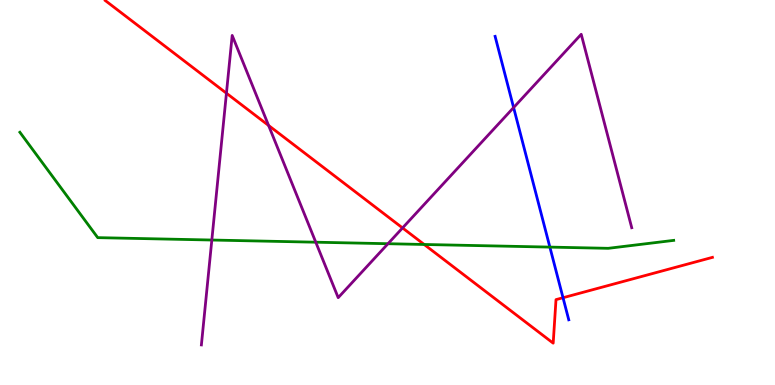[{'lines': ['blue', 'red'], 'intersections': [{'x': 7.26, 'y': 2.27}]}, {'lines': ['green', 'red'], 'intersections': [{'x': 5.47, 'y': 3.65}]}, {'lines': ['purple', 'red'], 'intersections': [{'x': 2.92, 'y': 7.58}, {'x': 3.47, 'y': 6.74}, {'x': 5.19, 'y': 4.08}]}, {'lines': ['blue', 'green'], 'intersections': [{'x': 7.1, 'y': 3.58}]}, {'lines': ['blue', 'purple'], 'intersections': [{'x': 6.63, 'y': 7.21}]}, {'lines': ['green', 'purple'], 'intersections': [{'x': 2.73, 'y': 3.77}, {'x': 4.07, 'y': 3.71}, {'x': 5.01, 'y': 3.67}]}]